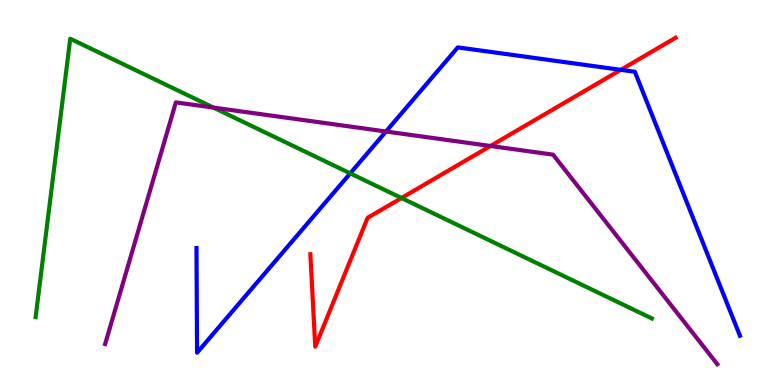[{'lines': ['blue', 'red'], 'intersections': [{'x': 8.01, 'y': 8.19}]}, {'lines': ['green', 'red'], 'intersections': [{'x': 5.18, 'y': 4.86}]}, {'lines': ['purple', 'red'], 'intersections': [{'x': 6.33, 'y': 6.21}]}, {'lines': ['blue', 'green'], 'intersections': [{'x': 4.52, 'y': 5.5}]}, {'lines': ['blue', 'purple'], 'intersections': [{'x': 4.98, 'y': 6.58}]}, {'lines': ['green', 'purple'], 'intersections': [{'x': 2.75, 'y': 7.21}]}]